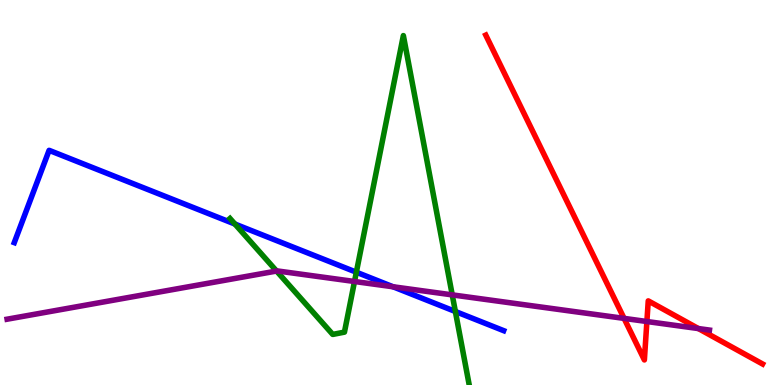[{'lines': ['blue', 'red'], 'intersections': []}, {'lines': ['green', 'red'], 'intersections': []}, {'lines': ['purple', 'red'], 'intersections': [{'x': 8.05, 'y': 1.73}, {'x': 8.35, 'y': 1.65}, {'x': 9.01, 'y': 1.47}]}, {'lines': ['blue', 'green'], 'intersections': [{'x': 3.03, 'y': 4.18}, {'x': 4.6, 'y': 2.93}, {'x': 5.88, 'y': 1.91}]}, {'lines': ['blue', 'purple'], 'intersections': [{'x': 5.07, 'y': 2.55}]}, {'lines': ['green', 'purple'], 'intersections': [{'x': 3.57, 'y': 2.96}, {'x': 4.57, 'y': 2.69}, {'x': 5.84, 'y': 2.34}]}]